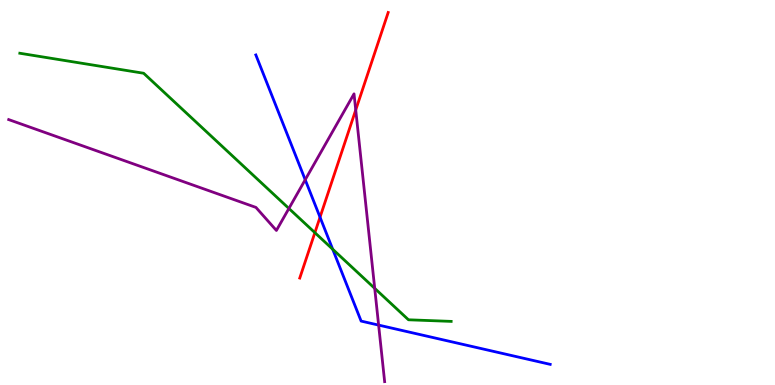[{'lines': ['blue', 'red'], 'intersections': [{'x': 4.13, 'y': 4.36}]}, {'lines': ['green', 'red'], 'intersections': [{'x': 4.06, 'y': 3.96}]}, {'lines': ['purple', 'red'], 'intersections': [{'x': 4.59, 'y': 7.14}]}, {'lines': ['blue', 'green'], 'intersections': [{'x': 4.29, 'y': 3.53}]}, {'lines': ['blue', 'purple'], 'intersections': [{'x': 3.94, 'y': 5.33}, {'x': 4.89, 'y': 1.56}]}, {'lines': ['green', 'purple'], 'intersections': [{'x': 3.73, 'y': 4.59}, {'x': 4.84, 'y': 2.51}]}]